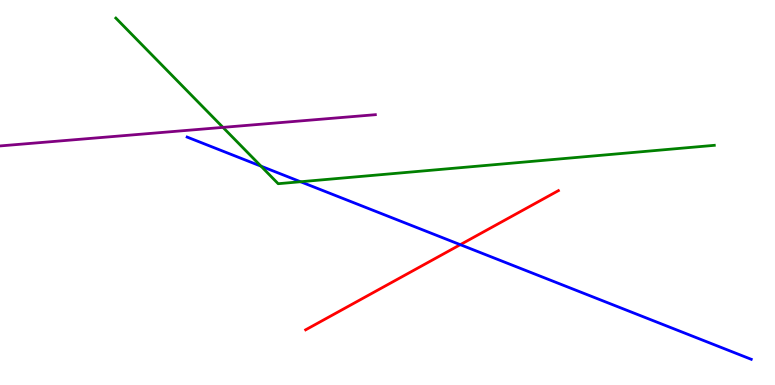[{'lines': ['blue', 'red'], 'intersections': [{'x': 5.94, 'y': 3.64}]}, {'lines': ['green', 'red'], 'intersections': []}, {'lines': ['purple', 'red'], 'intersections': []}, {'lines': ['blue', 'green'], 'intersections': [{'x': 3.37, 'y': 5.68}, {'x': 3.88, 'y': 5.28}]}, {'lines': ['blue', 'purple'], 'intersections': []}, {'lines': ['green', 'purple'], 'intersections': [{'x': 2.88, 'y': 6.69}]}]